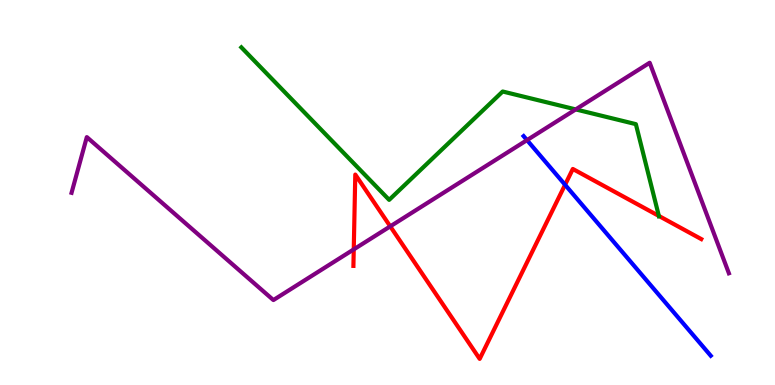[{'lines': ['blue', 'red'], 'intersections': [{'x': 7.29, 'y': 5.2}]}, {'lines': ['green', 'red'], 'intersections': [{'x': 8.5, 'y': 4.39}]}, {'lines': ['purple', 'red'], 'intersections': [{'x': 4.56, 'y': 3.52}, {'x': 5.04, 'y': 4.12}]}, {'lines': ['blue', 'green'], 'intersections': []}, {'lines': ['blue', 'purple'], 'intersections': [{'x': 6.8, 'y': 6.36}]}, {'lines': ['green', 'purple'], 'intersections': [{'x': 7.43, 'y': 7.16}]}]